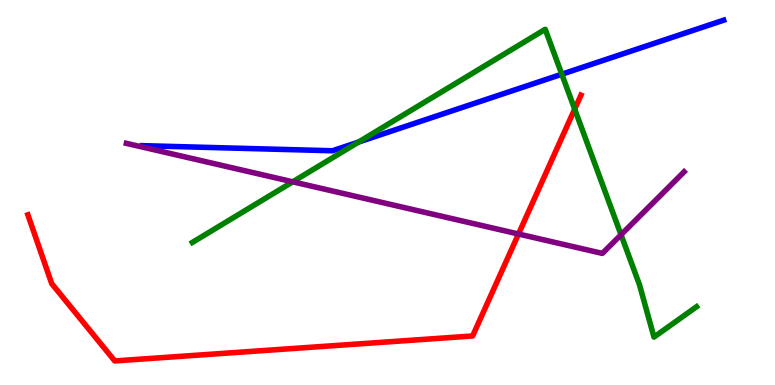[{'lines': ['blue', 'red'], 'intersections': []}, {'lines': ['green', 'red'], 'intersections': [{'x': 7.42, 'y': 7.17}]}, {'lines': ['purple', 'red'], 'intersections': [{'x': 6.69, 'y': 3.92}]}, {'lines': ['blue', 'green'], 'intersections': [{'x': 4.63, 'y': 6.31}, {'x': 7.25, 'y': 8.07}]}, {'lines': ['blue', 'purple'], 'intersections': []}, {'lines': ['green', 'purple'], 'intersections': [{'x': 3.78, 'y': 5.28}, {'x': 8.01, 'y': 3.9}]}]